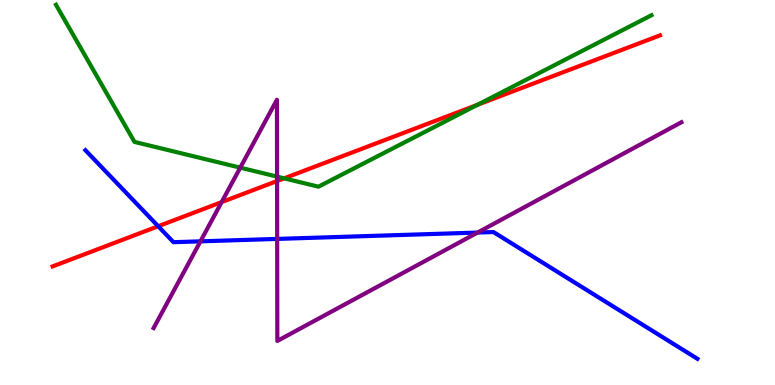[{'lines': ['blue', 'red'], 'intersections': [{'x': 2.04, 'y': 4.12}]}, {'lines': ['green', 'red'], 'intersections': [{'x': 3.67, 'y': 5.37}, {'x': 6.16, 'y': 7.28}]}, {'lines': ['purple', 'red'], 'intersections': [{'x': 2.86, 'y': 4.75}, {'x': 3.58, 'y': 5.3}]}, {'lines': ['blue', 'green'], 'intersections': []}, {'lines': ['blue', 'purple'], 'intersections': [{'x': 2.59, 'y': 3.73}, {'x': 3.58, 'y': 3.79}, {'x': 6.16, 'y': 3.96}]}, {'lines': ['green', 'purple'], 'intersections': [{'x': 3.1, 'y': 5.65}, {'x': 3.58, 'y': 5.41}]}]